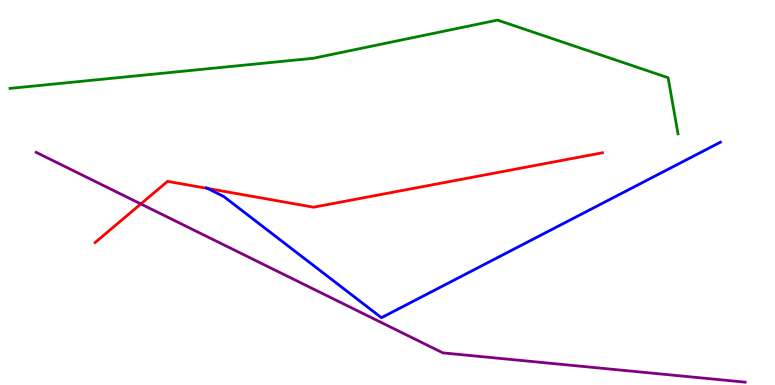[{'lines': ['blue', 'red'], 'intersections': [{'x': 2.68, 'y': 5.11}]}, {'lines': ['green', 'red'], 'intersections': []}, {'lines': ['purple', 'red'], 'intersections': [{'x': 1.82, 'y': 4.7}]}, {'lines': ['blue', 'green'], 'intersections': []}, {'lines': ['blue', 'purple'], 'intersections': []}, {'lines': ['green', 'purple'], 'intersections': []}]